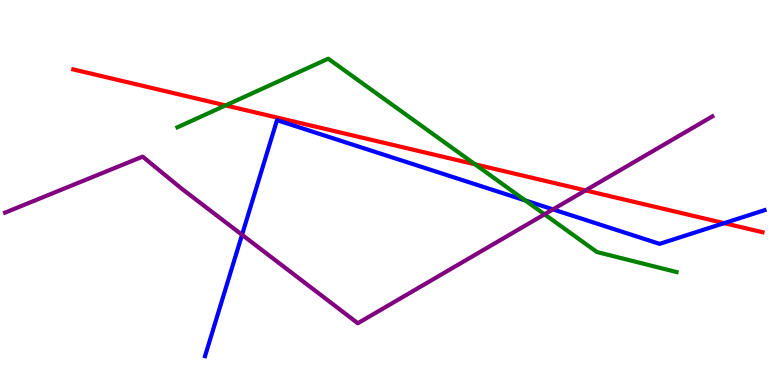[{'lines': ['blue', 'red'], 'intersections': [{'x': 9.34, 'y': 4.2}]}, {'lines': ['green', 'red'], 'intersections': [{'x': 2.91, 'y': 7.26}, {'x': 6.13, 'y': 5.73}]}, {'lines': ['purple', 'red'], 'intersections': [{'x': 7.56, 'y': 5.05}]}, {'lines': ['blue', 'green'], 'intersections': [{'x': 6.78, 'y': 4.79}]}, {'lines': ['blue', 'purple'], 'intersections': [{'x': 3.12, 'y': 3.9}, {'x': 7.14, 'y': 4.56}]}, {'lines': ['green', 'purple'], 'intersections': [{'x': 7.03, 'y': 4.43}]}]